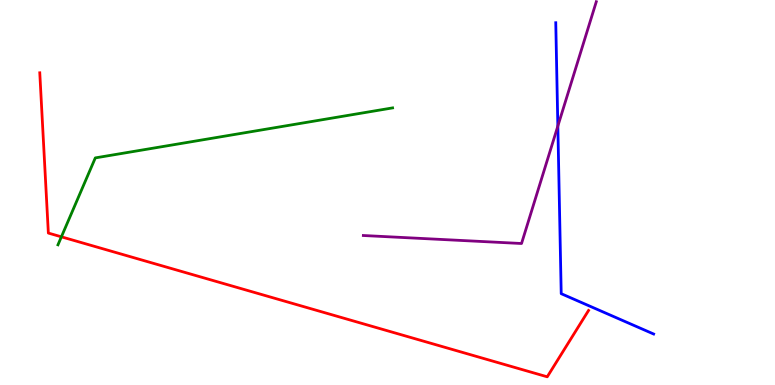[{'lines': ['blue', 'red'], 'intersections': []}, {'lines': ['green', 'red'], 'intersections': [{'x': 0.792, 'y': 3.85}]}, {'lines': ['purple', 'red'], 'intersections': []}, {'lines': ['blue', 'green'], 'intersections': []}, {'lines': ['blue', 'purple'], 'intersections': [{'x': 7.2, 'y': 6.73}]}, {'lines': ['green', 'purple'], 'intersections': []}]